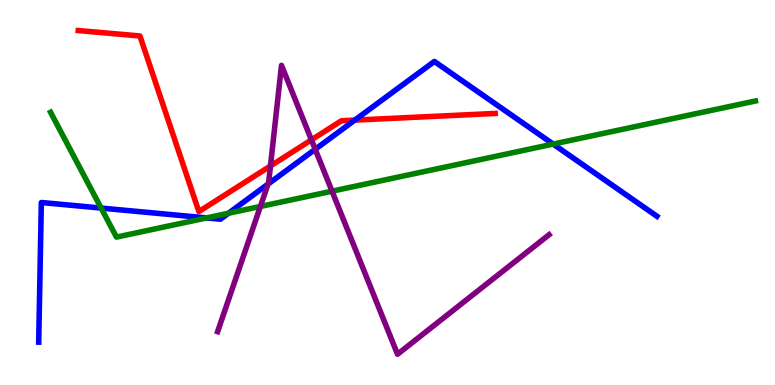[{'lines': ['blue', 'red'], 'intersections': [{'x': 4.58, 'y': 6.88}]}, {'lines': ['green', 'red'], 'intersections': []}, {'lines': ['purple', 'red'], 'intersections': [{'x': 3.49, 'y': 5.69}, {'x': 4.02, 'y': 6.37}]}, {'lines': ['blue', 'green'], 'intersections': [{'x': 1.31, 'y': 4.6}, {'x': 2.67, 'y': 4.34}, {'x': 2.95, 'y': 4.46}, {'x': 7.14, 'y': 6.26}]}, {'lines': ['blue', 'purple'], 'intersections': [{'x': 3.46, 'y': 5.22}, {'x': 4.07, 'y': 6.12}]}, {'lines': ['green', 'purple'], 'intersections': [{'x': 3.36, 'y': 4.64}, {'x': 4.28, 'y': 5.03}]}]